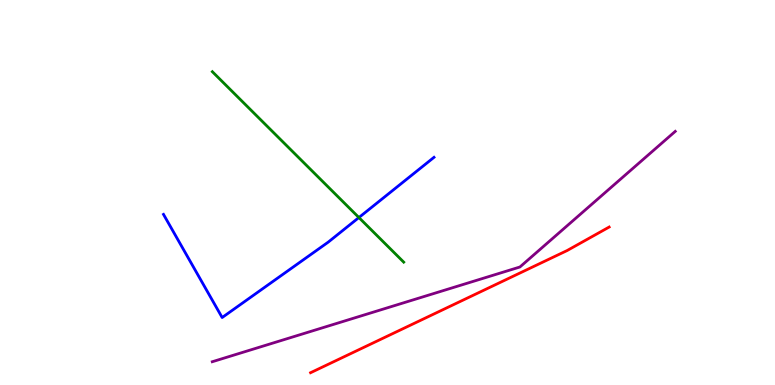[{'lines': ['blue', 'red'], 'intersections': []}, {'lines': ['green', 'red'], 'intersections': []}, {'lines': ['purple', 'red'], 'intersections': []}, {'lines': ['blue', 'green'], 'intersections': [{'x': 4.63, 'y': 4.35}]}, {'lines': ['blue', 'purple'], 'intersections': []}, {'lines': ['green', 'purple'], 'intersections': []}]